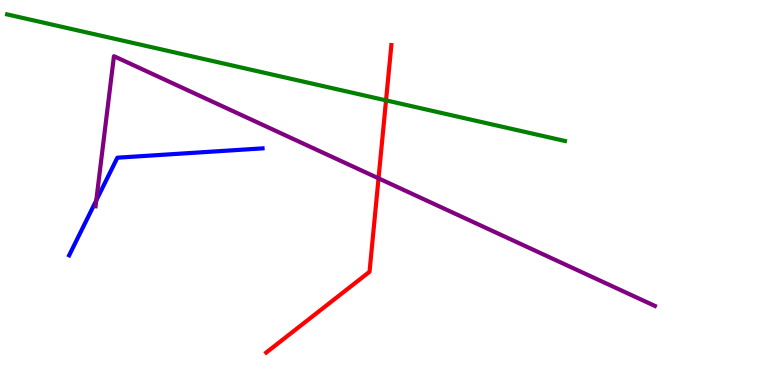[{'lines': ['blue', 'red'], 'intersections': []}, {'lines': ['green', 'red'], 'intersections': [{'x': 4.98, 'y': 7.39}]}, {'lines': ['purple', 'red'], 'intersections': [{'x': 4.88, 'y': 5.37}]}, {'lines': ['blue', 'green'], 'intersections': []}, {'lines': ['blue', 'purple'], 'intersections': [{'x': 1.24, 'y': 4.79}]}, {'lines': ['green', 'purple'], 'intersections': []}]